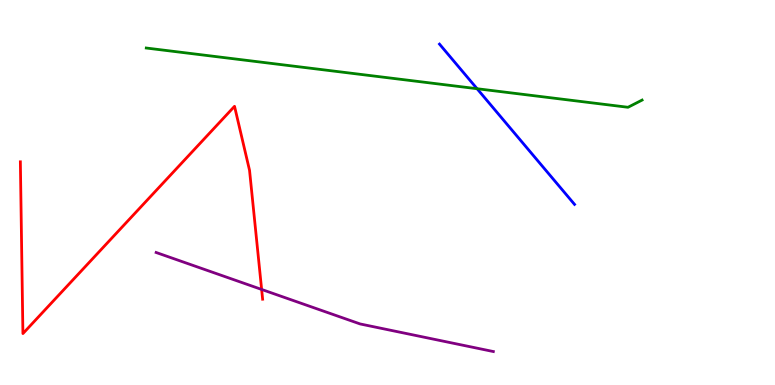[{'lines': ['blue', 'red'], 'intersections': []}, {'lines': ['green', 'red'], 'intersections': []}, {'lines': ['purple', 'red'], 'intersections': [{'x': 3.38, 'y': 2.48}]}, {'lines': ['blue', 'green'], 'intersections': [{'x': 6.16, 'y': 7.7}]}, {'lines': ['blue', 'purple'], 'intersections': []}, {'lines': ['green', 'purple'], 'intersections': []}]